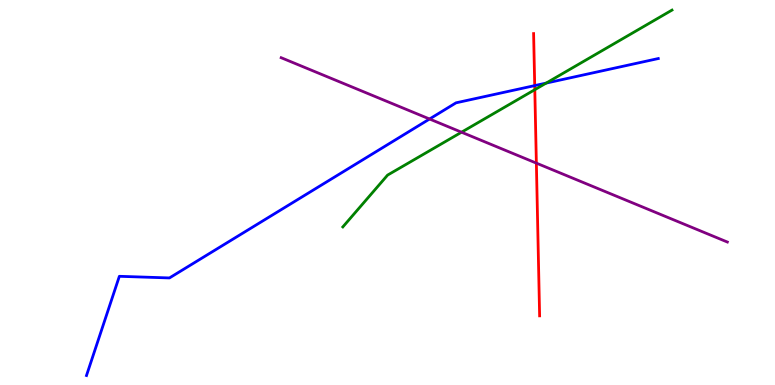[{'lines': ['blue', 'red'], 'intersections': [{'x': 6.9, 'y': 7.78}]}, {'lines': ['green', 'red'], 'intersections': [{'x': 6.9, 'y': 7.67}]}, {'lines': ['purple', 'red'], 'intersections': [{'x': 6.92, 'y': 5.76}]}, {'lines': ['blue', 'green'], 'intersections': [{'x': 7.05, 'y': 7.84}]}, {'lines': ['blue', 'purple'], 'intersections': [{'x': 5.54, 'y': 6.91}]}, {'lines': ['green', 'purple'], 'intersections': [{'x': 5.96, 'y': 6.57}]}]